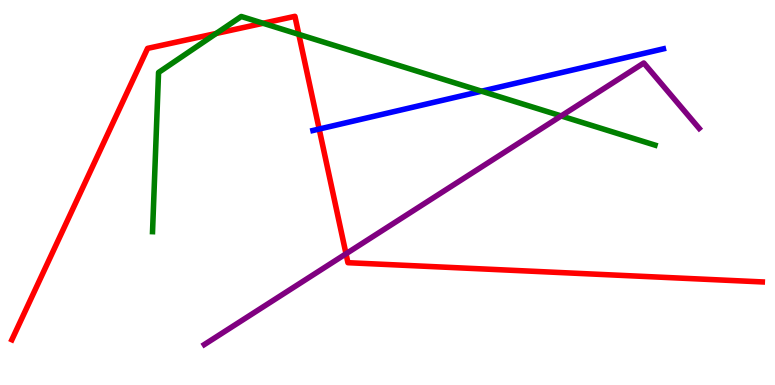[{'lines': ['blue', 'red'], 'intersections': [{'x': 4.12, 'y': 6.65}]}, {'lines': ['green', 'red'], 'intersections': [{'x': 2.79, 'y': 9.13}, {'x': 3.39, 'y': 9.4}, {'x': 3.86, 'y': 9.11}]}, {'lines': ['purple', 'red'], 'intersections': [{'x': 4.46, 'y': 3.41}]}, {'lines': ['blue', 'green'], 'intersections': [{'x': 6.21, 'y': 7.63}]}, {'lines': ['blue', 'purple'], 'intersections': []}, {'lines': ['green', 'purple'], 'intersections': [{'x': 7.24, 'y': 6.99}]}]